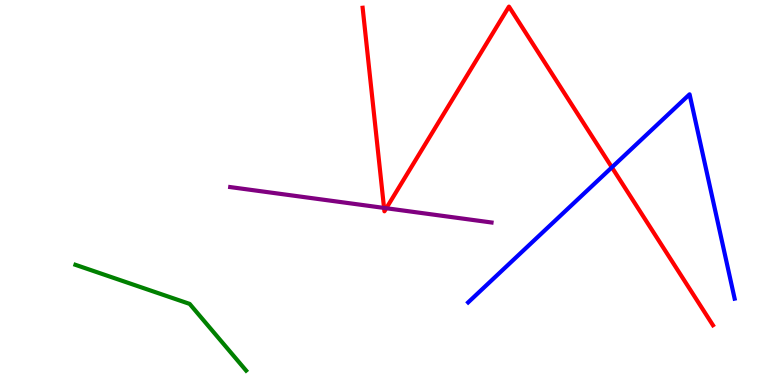[{'lines': ['blue', 'red'], 'intersections': [{'x': 7.9, 'y': 5.65}]}, {'lines': ['green', 'red'], 'intersections': []}, {'lines': ['purple', 'red'], 'intersections': [{'x': 4.96, 'y': 4.6}, {'x': 4.98, 'y': 4.59}]}, {'lines': ['blue', 'green'], 'intersections': []}, {'lines': ['blue', 'purple'], 'intersections': []}, {'lines': ['green', 'purple'], 'intersections': []}]